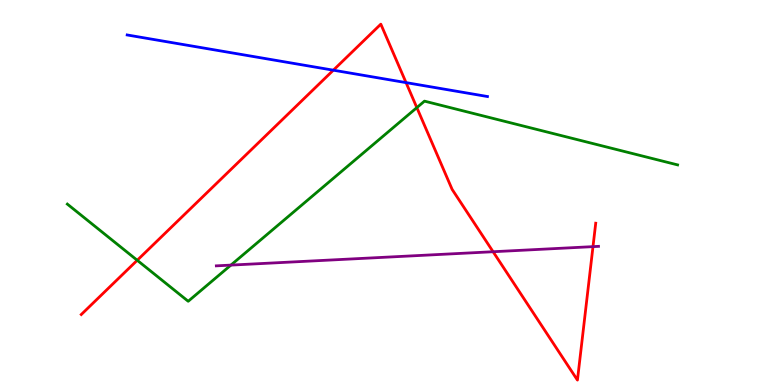[{'lines': ['blue', 'red'], 'intersections': [{'x': 4.3, 'y': 8.18}, {'x': 5.24, 'y': 7.85}]}, {'lines': ['green', 'red'], 'intersections': [{'x': 1.77, 'y': 3.24}, {'x': 5.38, 'y': 7.2}]}, {'lines': ['purple', 'red'], 'intersections': [{'x': 6.36, 'y': 3.46}, {'x': 7.65, 'y': 3.59}]}, {'lines': ['blue', 'green'], 'intersections': []}, {'lines': ['blue', 'purple'], 'intersections': []}, {'lines': ['green', 'purple'], 'intersections': [{'x': 2.98, 'y': 3.11}]}]